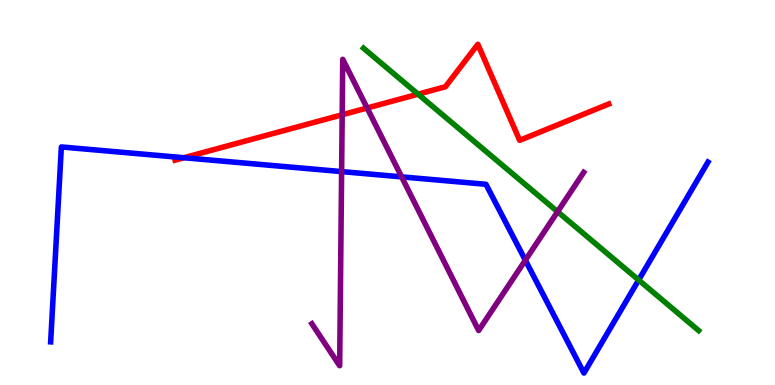[{'lines': ['blue', 'red'], 'intersections': [{'x': 2.37, 'y': 5.9}]}, {'lines': ['green', 'red'], 'intersections': [{'x': 5.39, 'y': 7.55}]}, {'lines': ['purple', 'red'], 'intersections': [{'x': 4.42, 'y': 7.02}, {'x': 4.74, 'y': 7.19}]}, {'lines': ['blue', 'green'], 'intersections': [{'x': 8.24, 'y': 2.73}]}, {'lines': ['blue', 'purple'], 'intersections': [{'x': 4.41, 'y': 5.54}, {'x': 5.18, 'y': 5.41}, {'x': 6.78, 'y': 3.24}]}, {'lines': ['green', 'purple'], 'intersections': [{'x': 7.19, 'y': 4.5}]}]